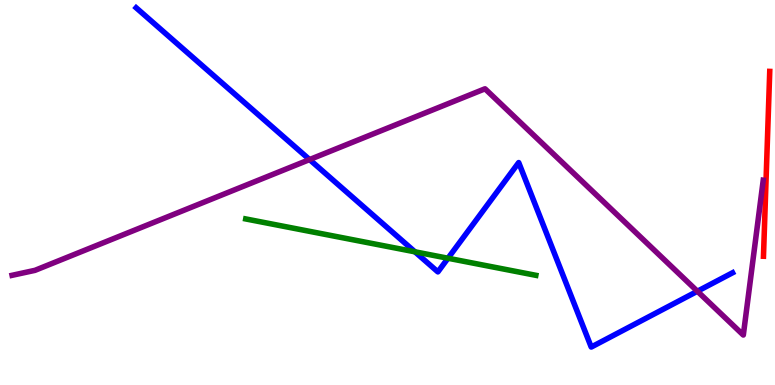[{'lines': ['blue', 'red'], 'intersections': []}, {'lines': ['green', 'red'], 'intersections': []}, {'lines': ['purple', 'red'], 'intersections': []}, {'lines': ['blue', 'green'], 'intersections': [{'x': 5.35, 'y': 3.46}, {'x': 5.78, 'y': 3.29}]}, {'lines': ['blue', 'purple'], 'intersections': [{'x': 3.99, 'y': 5.86}, {'x': 9.0, 'y': 2.43}]}, {'lines': ['green', 'purple'], 'intersections': []}]